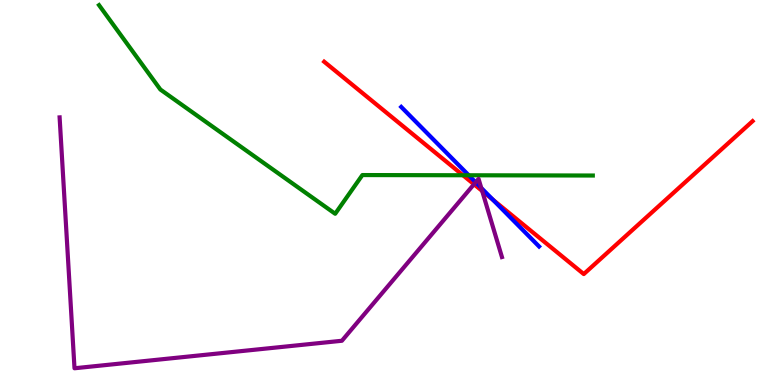[{'lines': ['blue', 'red'], 'intersections': [{'x': 6.36, 'y': 4.81}]}, {'lines': ['green', 'red'], 'intersections': [{'x': 5.97, 'y': 5.45}]}, {'lines': ['purple', 'red'], 'intersections': [{'x': 6.12, 'y': 5.21}, {'x': 6.22, 'y': 5.04}]}, {'lines': ['blue', 'green'], 'intersections': [{'x': 6.05, 'y': 5.45}]}, {'lines': ['blue', 'purple'], 'intersections': [{'x': 6.14, 'y': 5.27}, {'x': 6.21, 'y': 5.12}]}, {'lines': ['green', 'purple'], 'intersections': []}]